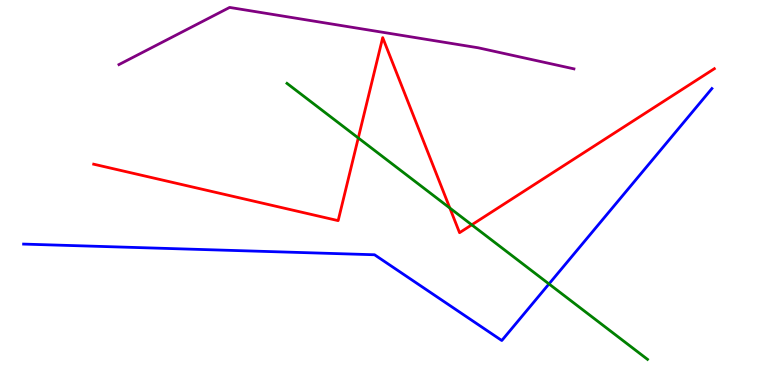[{'lines': ['blue', 'red'], 'intersections': []}, {'lines': ['green', 'red'], 'intersections': [{'x': 4.62, 'y': 6.42}, {'x': 5.8, 'y': 4.6}, {'x': 6.09, 'y': 4.16}]}, {'lines': ['purple', 'red'], 'intersections': []}, {'lines': ['blue', 'green'], 'intersections': [{'x': 7.08, 'y': 2.62}]}, {'lines': ['blue', 'purple'], 'intersections': []}, {'lines': ['green', 'purple'], 'intersections': []}]